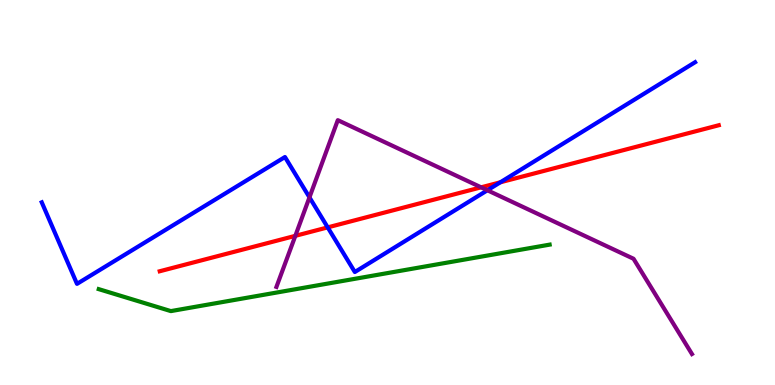[{'lines': ['blue', 'red'], 'intersections': [{'x': 4.23, 'y': 4.09}, {'x': 6.46, 'y': 5.27}]}, {'lines': ['green', 'red'], 'intersections': []}, {'lines': ['purple', 'red'], 'intersections': [{'x': 3.81, 'y': 3.87}, {'x': 6.21, 'y': 5.13}]}, {'lines': ['blue', 'green'], 'intersections': []}, {'lines': ['blue', 'purple'], 'intersections': [{'x': 3.99, 'y': 4.87}, {'x': 6.29, 'y': 5.06}]}, {'lines': ['green', 'purple'], 'intersections': []}]